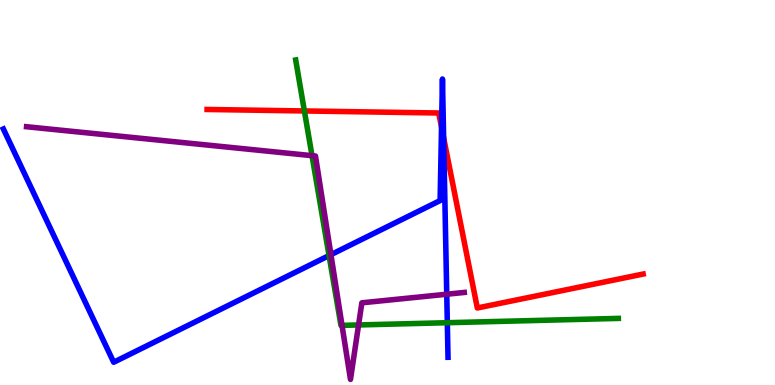[{'lines': ['blue', 'red'], 'intersections': [{'x': 5.7, 'y': 6.7}, {'x': 5.72, 'y': 6.42}]}, {'lines': ['green', 'red'], 'intersections': [{'x': 3.93, 'y': 7.12}]}, {'lines': ['purple', 'red'], 'intersections': []}, {'lines': ['blue', 'green'], 'intersections': [{'x': 4.25, 'y': 3.36}, {'x': 5.77, 'y': 1.62}]}, {'lines': ['blue', 'purple'], 'intersections': [{'x': 4.27, 'y': 3.39}, {'x': 5.76, 'y': 2.36}]}, {'lines': ['green', 'purple'], 'intersections': [{'x': 4.03, 'y': 5.96}, {'x': 4.41, 'y': 1.55}, {'x': 4.63, 'y': 1.56}]}]